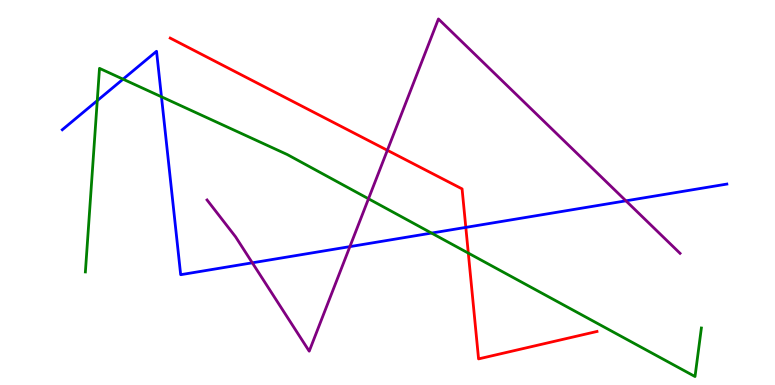[{'lines': ['blue', 'red'], 'intersections': [{'x': 6.01, 'y': 4.09}]}, {'lines': ['green', 'red'], 'intersections': [{'x': 6.04, 'y': 3.43}]}, {'lines': ['purple', 'red'], 'intersections': [{'x': 5.0, 'y': 6.1}]}, {'lines': ['blue', 'green'], 'intersections': [{'x': 1.25, 'y': 7.39}, {'x': 1.59, 'y': 7.94}, {'x': 2.08, 'y': 7.49}, {'x': 5.57, 'y': 3.95}]}, {'lines': ['blue', 'purple'], 'intersections': [{'x': 3.26, 'y': 3.17}, {'x': 4.51, 'y': 3.59}, {'x': 8.08, 'y': 4.78}]}, {'lines': ['green', 'purple'], 'intersections': [{'x': 4.75, 'y': 4.84}]}]